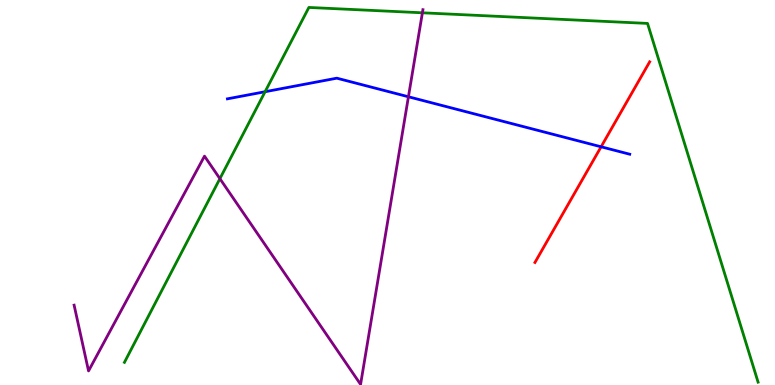[{'lines': ['blue', 'red'], 'intersections': [{'x': 7.76, 'y': 6.19}]}, {'lines': ['green', 'red'], 'intersections': []}, {'lines': ['purple', 'red'], 'intersections': []}, {'lines': ['blue', 'green'], 'intersections': [{'x': 3.42, 'y': 7.62}]}, {'lines': ['blue', 'purple'], 'intersections': [{'x': 5.27, 'y': 7.49}]}, {'lines': ['green', 'purple'], 'intersections': [{'x': 2.84, 'y': 5.36}, {'x': 5.45, 'y': 9.67}]}]